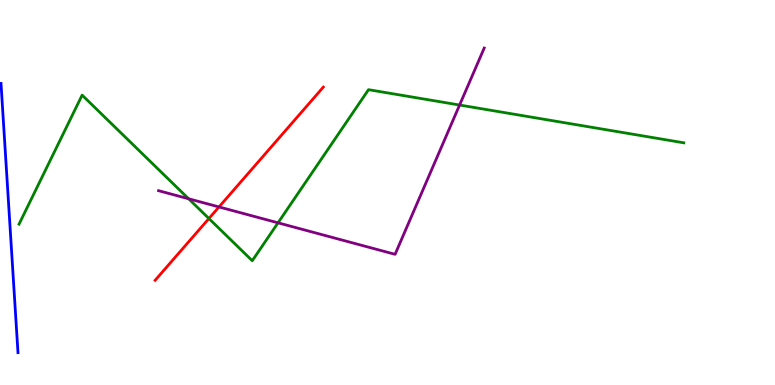[{'lines': ['blue', 'red'], 'intersections': []}, {'lines': ['green', 'red'], 'intersections': [{'x': 2.7, 'y': 4.32}]}, {'lines': ['purple', 'red'], 'intersections': [{'x': 2.83, 'y': 4.62}]}, {'lines': ['blue', 'green'], 'intersections': []}, {'lines': ['blue', 'purple'], 'intersections': []}, {'lines': ['green', 'purple'], 'intersections': [{'x': 2.43, 'y': 4.84}, {'x': 3.59, 'y': 4.21}, {'x': 5.93, 'y': 7.27}]}]